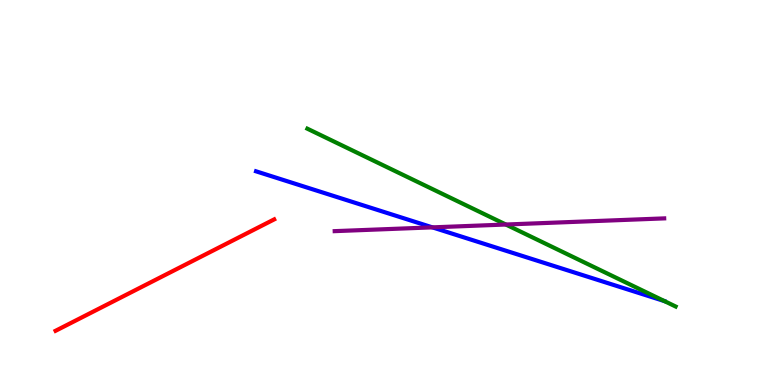[{'lines': ['blue', 'red'], 'intersections': []}, {'lines': ['green', 'red'], 'intersections': []}, {'lines': ['purple', 'red'], 'intersections': []}, {'lines': ['blue', 'green'], 'intersections': []}, {'lines': ['blue', 'purple'], 'intersections': [{'x': 5.58, 'y': 4.09}]}, {'lines': ['green', 'purple'], 'intersections': [{'x': 6.53, 'y': 4.17}]}]